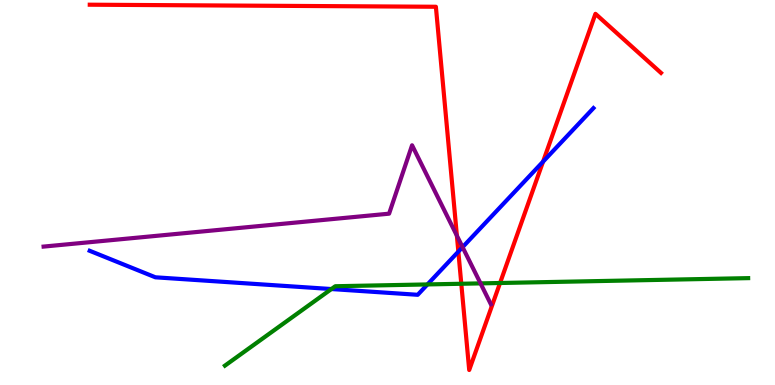[{'lines': ['blue', 'red'], 'intersections': [{'x': 5.91, 'y': 3.46}, {'x': 7.01, 'y': 5.8}]}, {'lines': ['green', 'red'], 'intersections': [{'x': 5.95, 'y': 2.63}, {'x': 6.45, 'y': 2.65}]}, {'lines': ['purple', 'red'], 'intersections': [{'x': 5.9, 'y': 3.88}]}, {'lines': ['blue', 'green'], 'intersections': [{'x': 4.28, 'y': 2.49}, {'x': 5.52, 'y': 2.61}]}, {'lines': ['blue', 'purple'], 'intersections': [{'x': 5.97, 'y': 3.58}]}, {'lines': ['green', 'purple'], 'intersections': [{'x': 6.2, 'y': 2.64}]}]